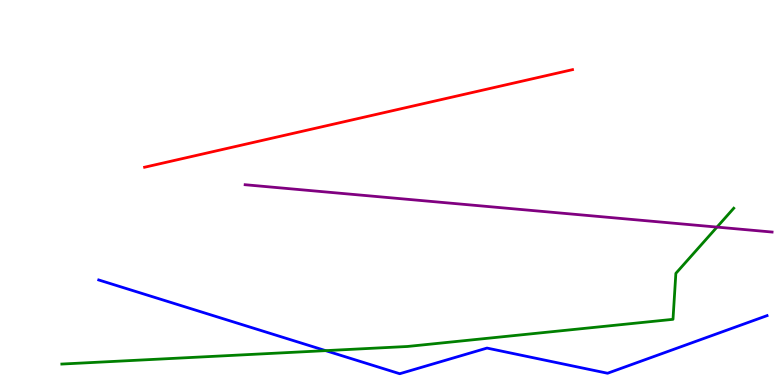[{'lines': ['blue', 'red'], 'intersections': []}, {'lines': ['green', 'red'], 'intersections': []}, {'lines': ['purple', 'red'], 'intersections': []}, {'lines': ['blue', 'green'], 'intersections': [{'x': 4.2, 'y': 0.893}]}, {'lines': ['blue', 'purple'], 'intersections': []}, {'lines': ['green', 'purple'], 'intersections': [{'x': 9.25, 'y': 4.1}]}]